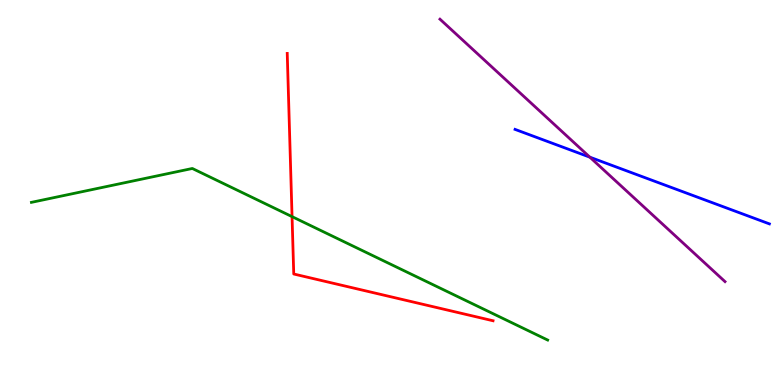[{'lines': ['blue', 'red'], 'intersections': []}, {'lines': ['green', 'red'], 'intersections': [{'x': 3.77, 'y': 4.37}]}, {'lines': ['purple', 'red'], 'intersections': []}, {'lines': ['blue', 'green'], 'intersections': []}, {'lines': ['blue', 'purple'], 'intersections': [{'x': 7.61, 'y': 5.92}]}, {'lines': ['green', 'purple'], 'intersections': []}]